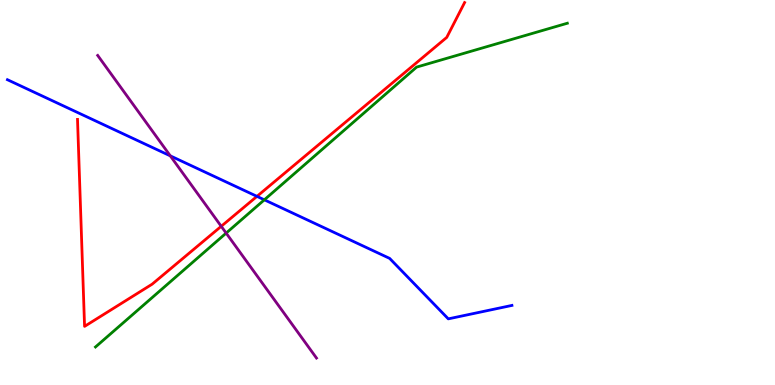[{'lines': ['blue', 'red'], 'intersections': [{'x': 3.32, 'y': 4.9}]}, {'lines': ['green', 'red'], 'intersections': []}, {'lines': ['purple', 'red'], 'intersections': [{'x': 2.85, 'y': 4.12}]}, {'lines': ['blue', 'green'], 'intersections': [{'x': 3.41, 'y': 4.81}]}, {'lines': ['blue', 'purple'], 'intersections': [{'x': 2.2, 'y': 5.95}]}, {'lines': ['green', 'purple'], 'intersections': [{'x': 2.92, 'y': 3.95}]}]